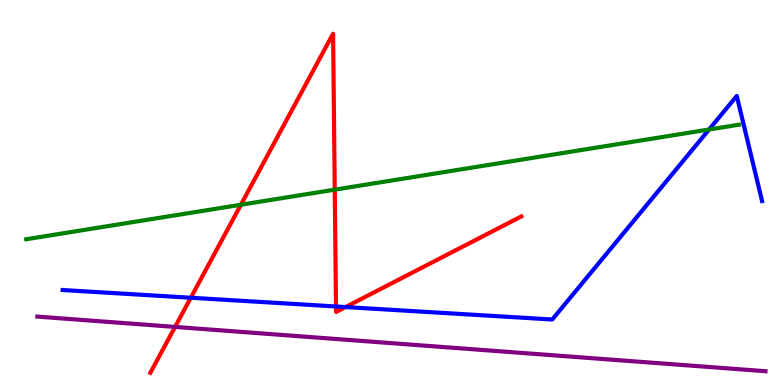[{'lines': ['blue', 'red'], 'intersections': [{'x': 2.46, 'y': 2.27}, {'x': 4.34, 'y': 2.04}, {'x': 4.46, 'y': 2.02}]}, {'lines': ['green', 'red'], 'intersections': [{'x': 3.11, 'y': 4.68}, {'x': 4.32, 'y': 5.07}]}, {'lines': ['purple', 'red'], 'intersections': [{'x': 2.26, 'y': 1.51}]}, {'lines': ['blue', 'green'], 'intersections': [{'x': 9.15, 'y': 6.64}]}, {'lines': ['blue', 'purple'], 'intersections': []}, {'lines': ['green', 'purple'], 'intersections': []}]